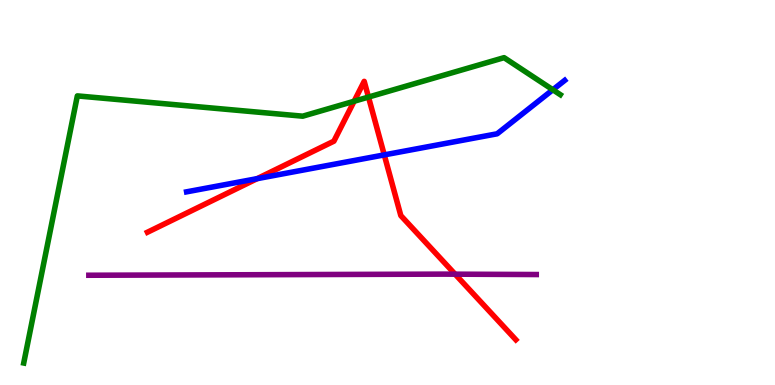[{'lines': ['blue', 'red'], 'intersections': [{'x': 3.32, 'y': 5.36}, {'x': 4.96, 'y': 5.98}]}, {'lines': ['green', 'red'], 'intersections': [{'x': 4.57, 'y': 7.37}, {'x': 4.75, 'y': 7.48}]}, {'lines': ['purple', 'red'], 'intersections': [{'x': 5.87, 'y': 2.88}]}, {'lines': ['blue', 'green'], 'intersections': [{'x': 7.13, 'y': 7.67}]}, {'lines': ['blue', 'purple'], 'intersections': []}, {'lines': ['green', 'purple'], 'intersections': []}]